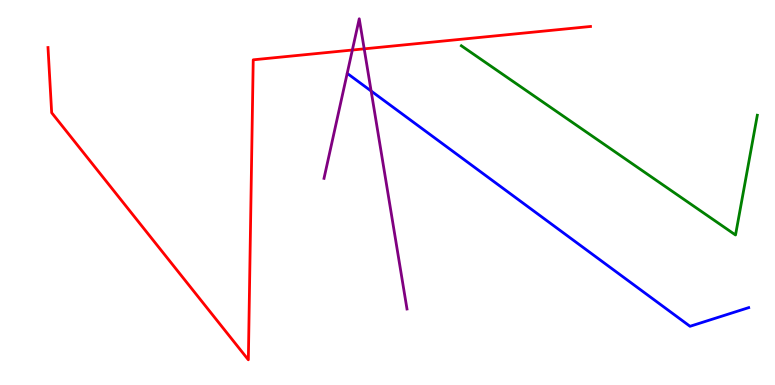[{'lines': ['blue', 'red'], 'intersections': []}, {'lines': ['green', 'red'], 'intersections': []}, {'lines': ['purple', 'red'], 'intersections': [{'x': 4.55, 'y': 8.7}, {'x': 4.7, 'y': 8.73}]}, {'lines': ['blue', 'green'], 'intersections': []}, {'lines': ['blue', 'purple'], 'intersections': [{'x': 4.79, 'y': 7.64}]}, {'lines': ['green', 'purple'], 'intersections': []}]